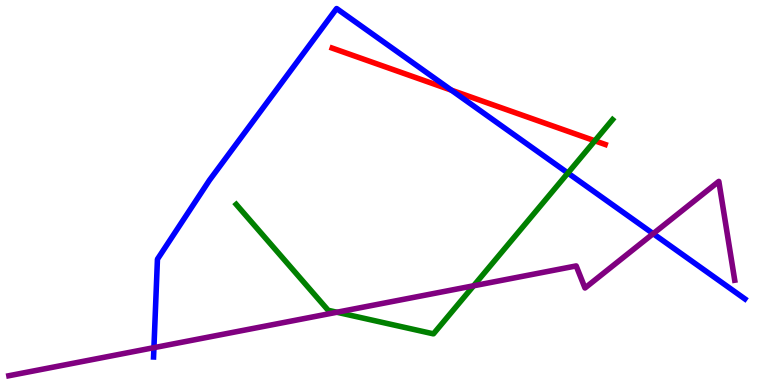[{'lines': ['blue', 'red'], 'intersections': [{'x': 5.82, 'y': 7.66}]}, {'lines': ['green', 'red'], 'intersections': [{'x': 7.68, 'y': 6.34}]}, {'lines': ['purple', 'red'], 'intersections': []}, {'lines': ['blue', 'green'], 'intersections': [{'x': 7.33, 'y': 5.51}]}, {'lines': ['blue', 'purple'], 'intersections': [{'x': 1.99, 'y': 0.97}, {'x': 8.43, 'y': 3.93}]}, {'lines': ['green', 'purple'], 'intersections': [{'x': 4.35, 'y': 1.89}, {'x': 6.11, 'y': 2.58}]}]